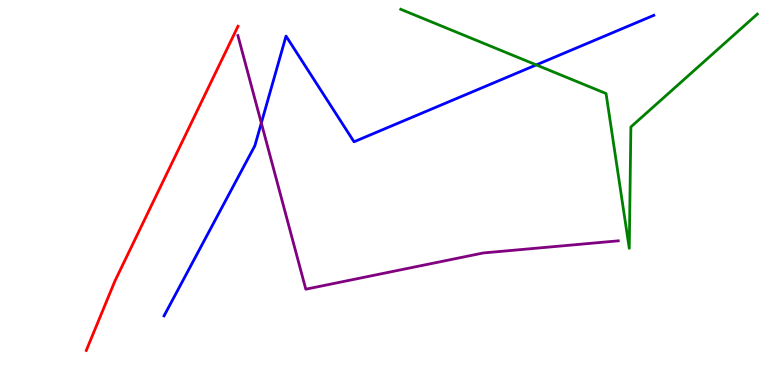[{'lines': ['blue', 'red'], 'intersections': []}, {'lines': ['green', 'red'], 'intersections': []}, {'lines': ['purple', 'red'], 'intersections': []}, {'lines': ['blue', 'green'], 'intersections': [{'x': 6.92, 'y': 8.31}]}, {'lines': ['blue', 'purple'], 'intersections': [{'x': 3.37, 'y': 6.8}]}, {'lines': ['green', 'purple'], 'intersections': []}]